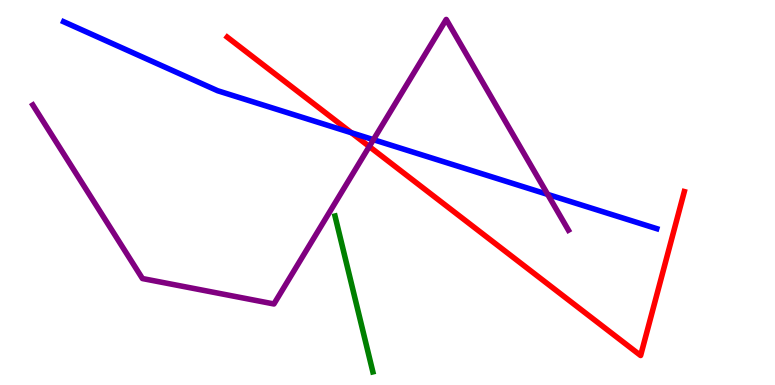[{'lines': ['blue', 'red'], 'intersections': [{'x': 4.53, 'y': 6.55}]}, {'lines': ['green', 'red'], 'intersections': []}, {'lines': ['purple', 'red'], 'intersections': [{'x': 4.76, 'y': 6.19}]}, {'lines': ['blue', 'green'], 'intersections': []}, {'lines': ['blue', 'purple'], 'intersections': [{'x': 4.82, 'y': 6.37}, {'x': 7.07, 'y': 4.95}]}, {'lines': ['green', 'purple'], 'intersections': []}]